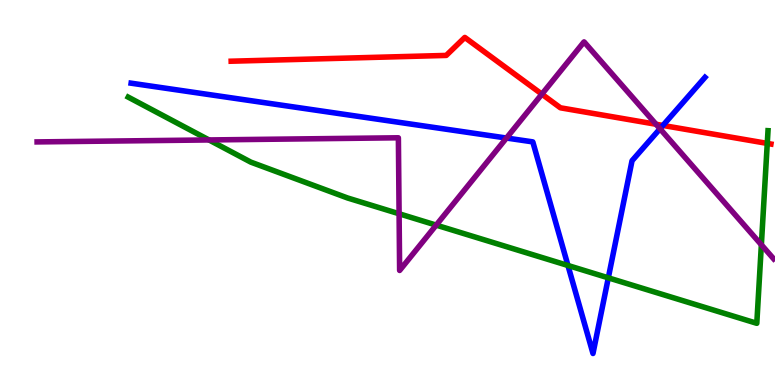[{'lines': ['blue', 'red'], 'intersections': [{'x': 8.55, 'y': 6.74}]}, {'lines': ['green', 'red'], 'intersections': [{'x': 9.9, 'y': 6.28}]}, {'lines': ['purple', 'red'], 'intersections': [{'x': 6.99, 'y': 7.55}, {'x': 8.47, 'y': 6.77}]}, {'lines': ['blue', 'green'], 'intersections': [{'x': 7.33, 'y': 3.1}, {'x': 7.85, 'y': 2.78}]}, {'lines': ['blue', 'purple'], 'intersections': [{'x': 6.53, 'y': 6.41}, {'x': 8.52, 'y': 6.66}]}, {'lines': ['green', 'purple'], 'intersections': [{'x': 2.7, 'y': 6.36}, {'x': 5.15, 'y': 4.45}, {'x': 5.63, 'y': 4.15}, {'x': 9.82, 'y': 3.64}]}]